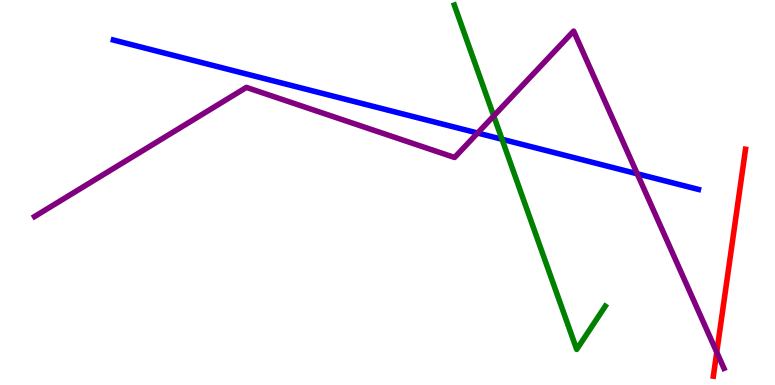[{'lines': ['blue', 'red'], 'intersections': []}, {'lines': ['green', 'red'], 'intersections': []}, {'lines': ['purple', 'red'], 'intersections': [{'x': 9.25, 'y': 0.852}]}, {'lines': ['blue', 'green'], 'intersections': [{'x': 6.48, 'y': 6.38}]}, {'lines': ['blue', 'purple'], 'intersections': [{'x': 6.16, 'y': 6.54}, {'x': 8.22, 'y': 5.49}]}, {'lines': ['green', 'purple'], 'intersections': [{'x': 6.37, 'y': 6.99}]}]